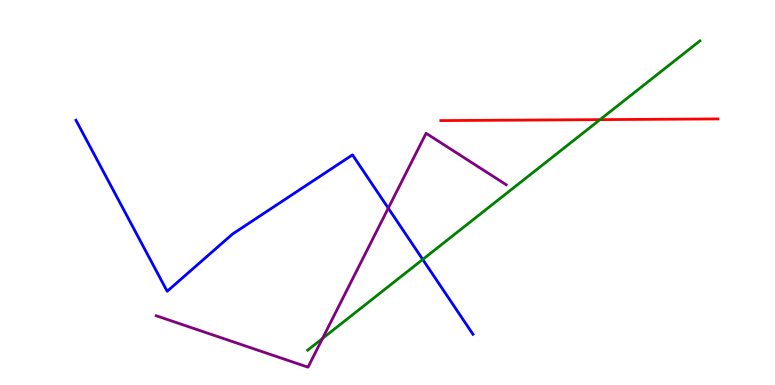[{'lines': ['blue', 'red'], 'intersections': []}, {'lines': ['green', 'red'], 'intersections': [{'x': 7.74, 'y': 6.89}]}, {'lines': ['purple', 'red'], 'intersections': []}, {'lines': ['blue', 'green'], 'intersections': [{'x': 5.45, 'y': 3.26}]}, {'lines': ['blue', 'purple'], 'intersections': [{'x': 5.01, 'y': 4.59}]}, {'lines': ['green', 'purple'], 'intersections': [{'x': 4.16, 'y': 1.21}]}]